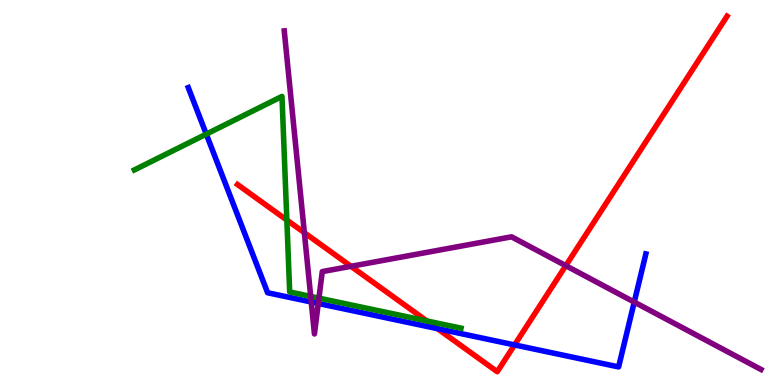[{'lines': ['blue', 'red'], 'intersections': [{'x': 5.65, 'y': 1.46}, {'x': 6.64, 'y': 1.04}]}, {'lines': ['green', 'red'], 'intersections': [{'x': 3.7, 'y': 4.28}, {'x': 5.51, 'y': 1.66}]}, {'lines': ['purple', 'red'], 'intersections': [{'x': 3.93, 'y': 3.96}, {'x': 4.53, 'y': 3.08}, {'x': 7.3, 'y': 3.1}]}, {'lines': ['blue', 'green'], 'intersections': [{'x': 2.66, 'y': 6.52}]}, {'lines': ['blue', 'purple'], 'intersections': [{'x': 4.02, 'y': 2.16}, {'x': 4.11, 'y': 2.12}, {'x': 8.18, 'y': 2.15}]}, {'lines': ['green', 'purple'], 'intersections': [{'x': 4.01, 'y': 2.3}, {'x': 4.12, 'y': 2.26}]}]